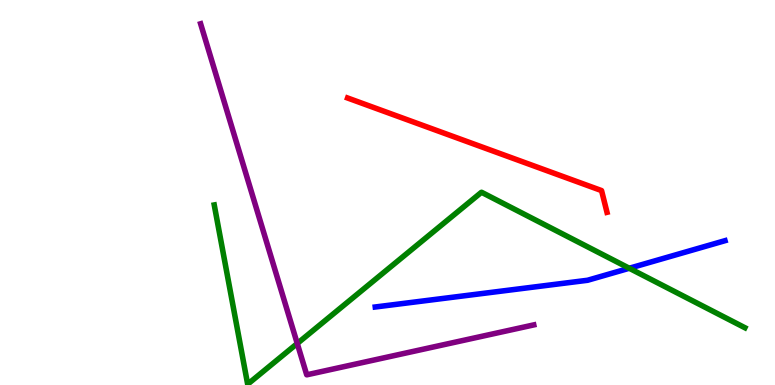[{'lines': ['blue', 'red'], 'intersections': []}, {'lines': ['green', 'red'], 'intersections': []}, {'lines': ['purple', 'red'], 'intersections': []}, {'lines': ['blue', 'green'], 'intersections': [{'x': 8.12, 'y': 3.03}]}, {'lines': ['blue', 'purple'], 'intersections': []}, {'lines': ['green', 'purple'], 'intersections': [{'x': 3.84, 'y': 1.08}]}]